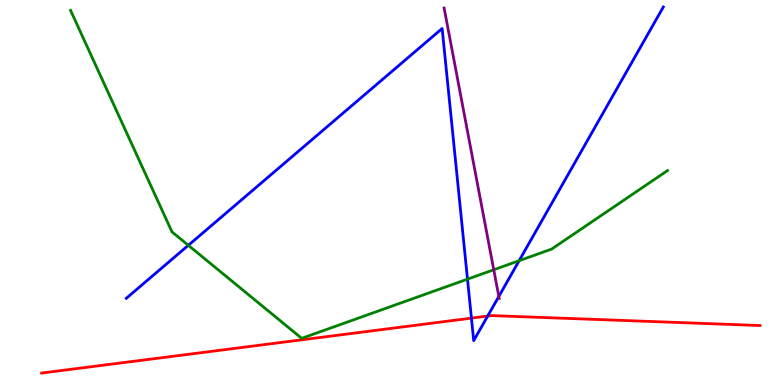[{'lines': ['blue', 'red'], 'intersections': [{'x': 6.08, 'y': 1.74}, {'x': 6.29, 'y': 1.79}]}, {'lines': ['green', 'red'], 'intersections': []}, {'lines': ['purple', 'red'], 'intersections': []}, {'lines': ['blue', 'green'], 'intersections': [{'x': 2.43, 'y': 3.63}, {'x': 6.03, 'y': 2.75}, {'x': 6.7, 'y': 3.23}]}, {'lines': ['blue', 'purple'], 'intersections': [{'x': 6.44, 'y': 2.3}]}, {'lines': ['green', 'purple'], 'intersections': [{'x': 6.37, 'y': 2.99}]}]